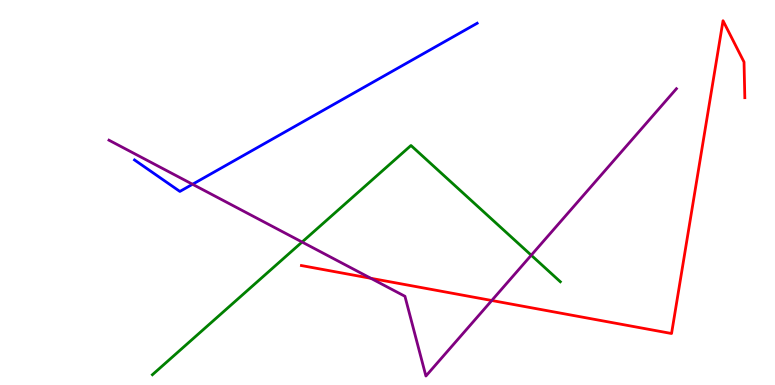[{'lines': ['blue', 'red'], 'intersections': []}, {'lines': ['green', 'red'], 'intersections': []}, {'lines': ['purple', 'red'], 'intersections': [{'x': 4.78, 'y': 2.77}, {'x': 6.35, 'y': 2.19}]}, {'lines': ['blue', 'green'], 'intersections': []}, {'lines': ['blue', 'purple'], 'intersections': [{'x': 2.48, 'y': 5.21}]}, {'lines': ['green', 'purple'], 'intersections': [{'x': 3.9, 'y': 3.71}, {'x': 6.85, 'y': 3.37}]}]